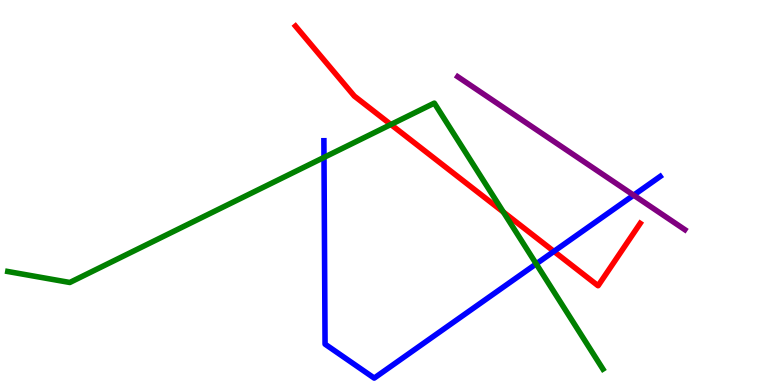[{'lines': ['blue', 'red'], 'intersections': [{'x': 7.15, 'y': 3.47}]}, {'lines': ['green', 'red'], 'intersections': [{'x': 5.04, 'y': 6.77}, {'x': 6.5, 'y': 4.49}]}, {'lines': ['purple', 'red'], 'intersections': []}, {'lines': ['blue', 'green'], 'intersections': [{'x': 4.18, 'y': 5.91}, {'x': 6.92, 'y': 3.15}]}, {'lines': ['blue', 'purple'], 'intersections': [{'x': 8.18, 'y': 4.93}]}, {'lines': ['green', 'purple'], 'intersections': []}]